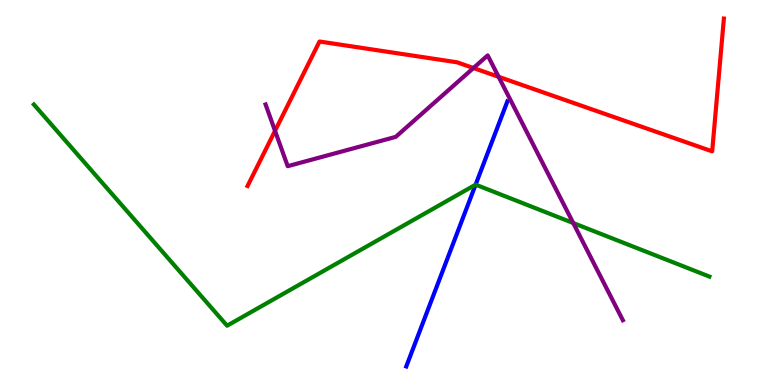[{'lines': ['blue', 'red'], 'intersections': []}, {'lines': ['green', 'red'], 'intersections': []}, {'lines': ['purple', 'red'], 'intersections': [{'x': 3.55, 'y': 6.6}, {'x': 6.11, 'y': 8.23}, {'x': 6.43, 'y': 8.0}]}, {'lines': ['blue', 'green'], 'intersections': [{'x': 6.14, 'y': 5.2}]}, {'lines': ['blue', 'purple'], 'intersections': []}, {'lines': ['green', 'purple'], 'intersections': [{'x': 7.4, 'y': 4.21}]}]